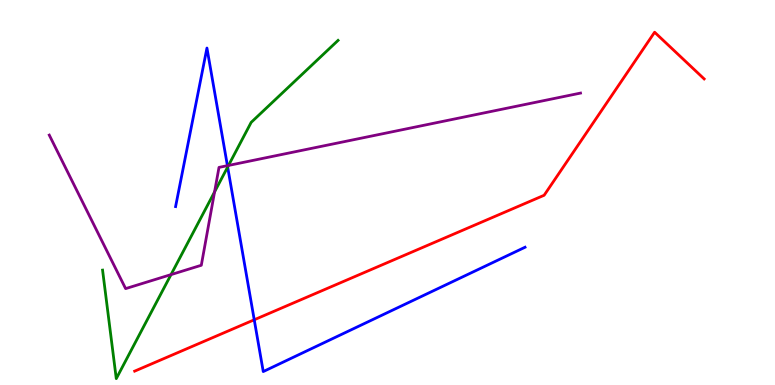[{'lines': ['blue', 'red'], 'intersections': [{'x': 3.28, 'y': 1.69}]}, {'lines': ['green', 'red'], 'intersections': []}, {'lines': ['purple', 'red'], 'intersections': []}, {'lines': ['blue', 'green'], 'intersections': [{'x': 2.94, 'y': 5.66}]}, {'lines': ['blue', 'purple'], 'intersections': [{'x': 2.93, 'y': 5.7}]}, {'lines': ['green', 'purple'], 'intersections': [{'x': 2.21, 'y': 2.87}, {'x': 2.77, 'y': 5.02}, {'x': 2.95, 'y': 5.7}]}]